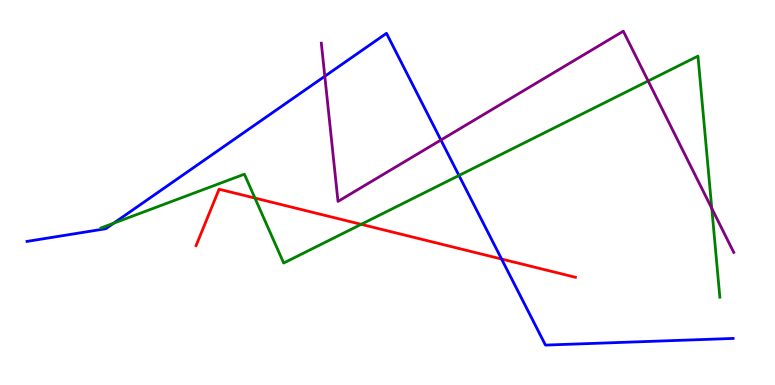[{'lines': ['blue', 'red'], 'intersections': [{'x': 6.47, 'y': 3.27}]}, {'lines': ['green', 'red'], 'intersections': [{'x': 3.29, 'y': 4.85}, {'x': 4.66, 'y': 4.17}]}, {'lines': ['purple', 'red'], 'intersections': []}, {'lines': ['blue', 'green'], 'intersections': [{'x': 1.47, 'y': 4.2}, {'x': 5.92, 'y': 5.44}]}, {'lines': ['blue', 'purple'], 'intersections': [{'x': 4.19, 'y': 8.02}, {'x': 5.69, 'y': 6.36}]}, {'lines': ['green', 'purple'], 'intersections': [{'x': 8.36, 'y': 7.9}, {'x': 9.18, 'y': 4.59}]}]